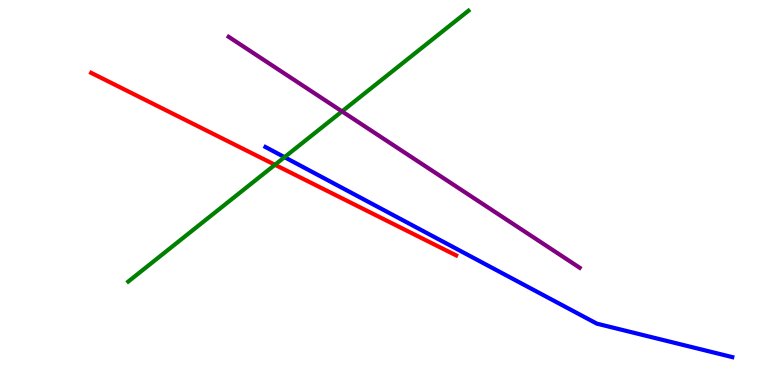[{'lines': ['blue', 'red'], 'intersections': []}, {'lines': ['green', 'red'], 'intersections': [{'x': 3.55, 'y': 5.72}]}, {'lines': ['purple', 'red'], 'intersections': []}, {'lines': ['blue', 'green'], 'intersections': [{'x': 3.67, 'y': 5.92}]}, {'lines': ['blue', 'purple'], 'intersections': []}, {'lines': ['green', 'purple'], 'intersections': [{'x': 4.41, 'y': 7.11}]}]